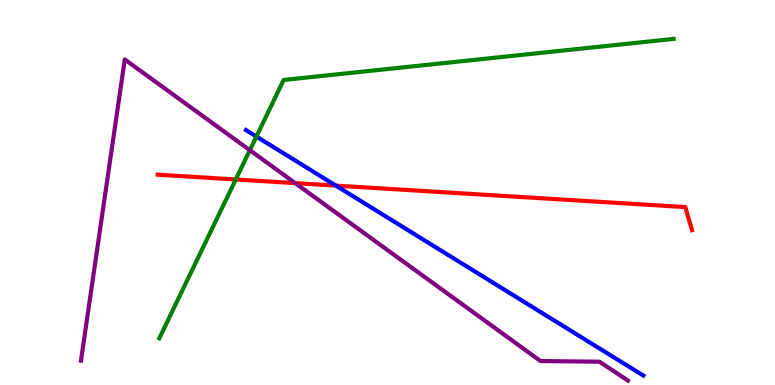[{'lines': ['blue', 'red'], 'intersections': [{'x': 4.33, 'y': 5.18}]}, {'lines': ['green', 'red'], 'intersections': [{'x': 3.04, 'y': 5.34}]}, {'lines': ['purple', 'red'], 'intersections': [{'x': 3.81, 'y': 5.24}]}, {'lines': ['blue', 'green'], 'intersections': [{'x': 3.31, 'y': 6.45}]}, {'lines': ['blue', 'purple'], 'intersections': []}, {'lines': ['green', 'purple'], 'intersections': [{'x': 3.22, 'y': 6.1}]}]